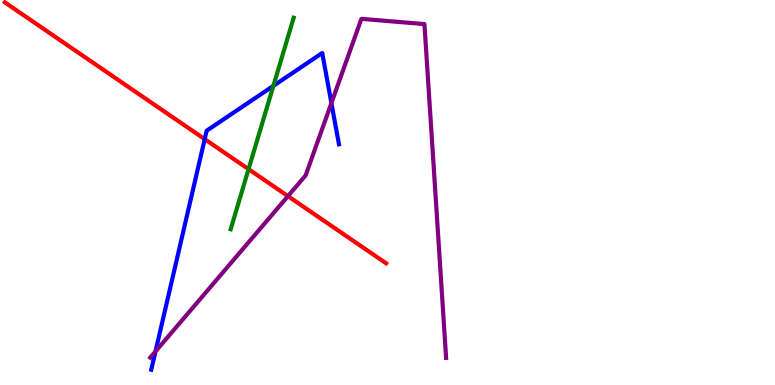[{'lines': ['blue', 'red'], 'intersections': [{'x': 2.64, 'y': 6.39}]}, {'lines': ['green', 'red'], 'intersections': [{'x': 3.21, 'y': 5.61}]}, {'lines': ['purple', 'red'], 'intersections': [{'x': 3.72, 'y': 4.91}]}, {'lines': ['blue', 'green'], 'intersections': [{'x': 3.53, 'y': 7.77}]}, {'lines': ['blue', 'purple'], 'intersections': [{'x': 2.01, 'y': 0.87}, {'x': 4.28, 'y': 7.32}]}, {'lines': ['green', 'purple'], 'intersections': []}]